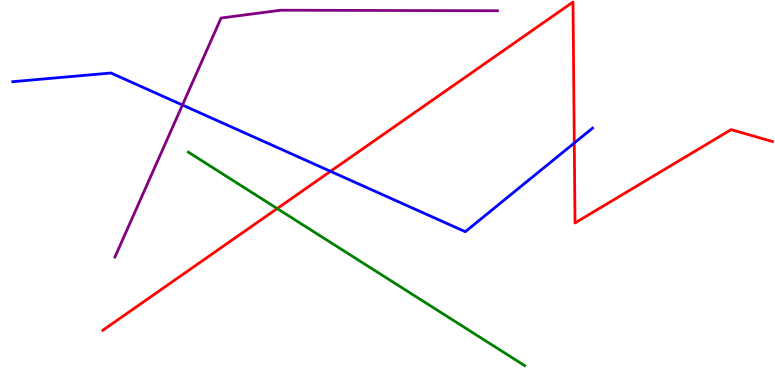[{'lines': ['blue', 'red'], 'intersections': [{'x': 4.26, 'y': 5.55}, {'x': 7.41, 'y': 6.29}]}, {'lines': ['green', 'red'], 'intersections': [{'x': 3.58, 'y': 4.58}]}, {'lines': ['purple', 'red'], 'intersections': []}, {'lines': ['blue', 'green'], 'intersections': []}, {'lines': ['blue', 'purple'], 'intersections': [{'x': 2.35, 'y': 7.27}]}, {'lines': ['green', 'purple'], 'intersections': []}]